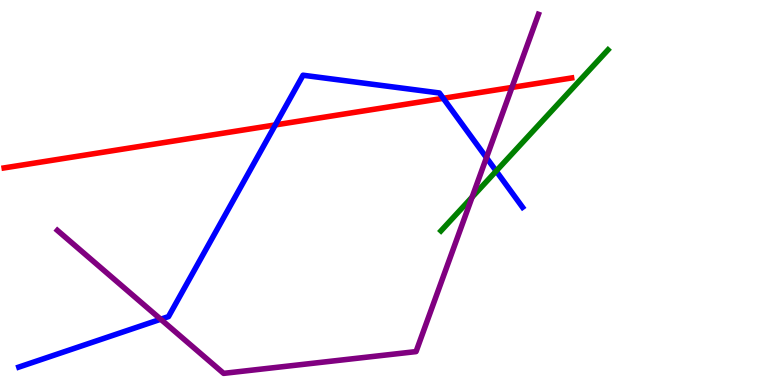[{'lines': ['blue', 'red'], 'intersections': [{'x': 3.55, 'y': 6.76}, {'x': 5.72, 'y': 7.45}]}, {'lines': ['green', 'red'], 'intersections': []}, {'lines': ['purple', 'red'], 'intersections': [{'x': 6.61, 'y': 7.73}]}, {'lines': ['blue', 'green'], 'intersections': [{'x': 6.4, 'y': 5.56}]}, {'lines': ['blue', 'purple'], 'intersections': [{'x': 2.07, 'y': 1.71}, {'x': 6.28, 'y': 5.91}]}, {'lines': ['green', 'purple'], 'intersections': [{'x': 6.09, 'y': 4.88}]}]